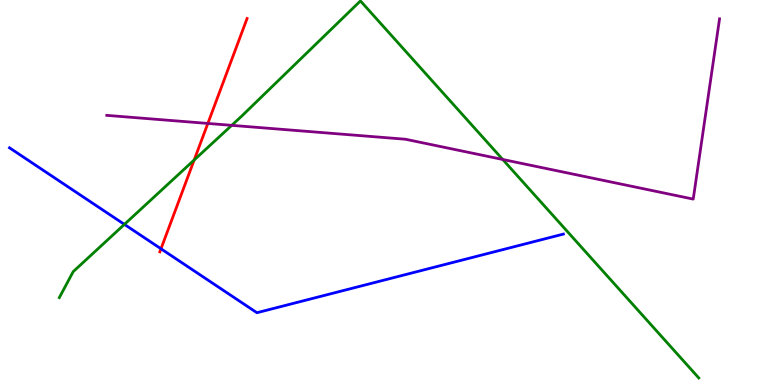[{'lines': ['blue', 'red'], 'intersections': [{'x': 2.08, 'y': 3.54}]}, {'lines': ['green', 'red'], 'intersections': [{'x': 2.51, 'y': 5.84}]}, {'lines': ['purple', 'red'], 'intersections': [{'x': 2.68, 'y': 6.79}]}, {'lines': ['blue', 'green'], 'intersections': [{'x': 1.61, 'y': 4.17}]}, {'lines': ['blue', 'purple'], 'intersections': []}, {'lines': ['green', 'purple'], 'intersections': [{'x': 2.99, 'y': 6.74}, {'x': 6.49, 'y': 5.86}]}]